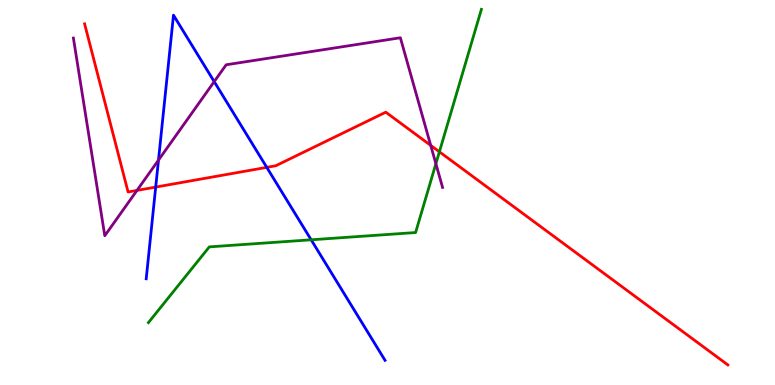[{'lines': ['blue', 'red'], 'intersections': [{'x': 2.01, 'y': 5.14}, {'x': 3.44, 'y': 5.65}]}, {'lines': ['green', 'red'], 'intersections': [{'x': 5.67, 'y': 6.06}]}, {'lines': ['purple', 'red'], 'intersections': [{'x': 1.77, 'y': 5.05}, {'x': 5.56, 'y': 6.22}]}, {'lines': ['blue', 'green'], 'intersections': [{'x': 4.01, 'y': 3.77}]}, {'lines': ['blue', 'purple'], 'intersections': [{'x': 2.05, 'y': 5.84}, {'x': 2.76, 'y': 7.88}]}, {'lines': ['green', 'purple'], 'intersections': [{'x': 5.62, 'y': 5.75}]}]